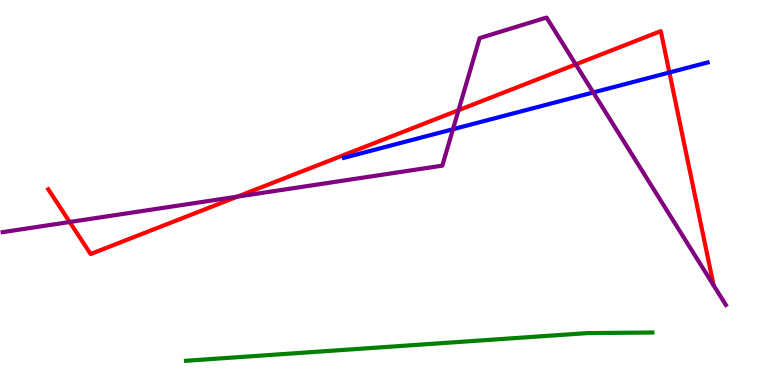[{'lines': ['blue', 'red'], 'intersections': [{'x': 8.64, 'y': 8.12}]}, {'lines': ['green', 'red'], 'intersections': []}, {'lines': ['purple', 'red'], 'intersections': [{'x': 0.899, 'y': 4.23}, {'x': 3.06, 'y': 4.89}, {'x': 5.92, 'y': 7.14}, {'x': 7.43, 'y': 8.33}]}, {'lines': ['blue', 'green'], 'intersections': []}, {'lines': ['blue', 'purple'], 'intersections': [{'x': 5.84, 'y': 6.64}, {'x': 7.65, 'y': 7.6}]}, {'lines': ['green', 'purple'], 'intersections': []}]